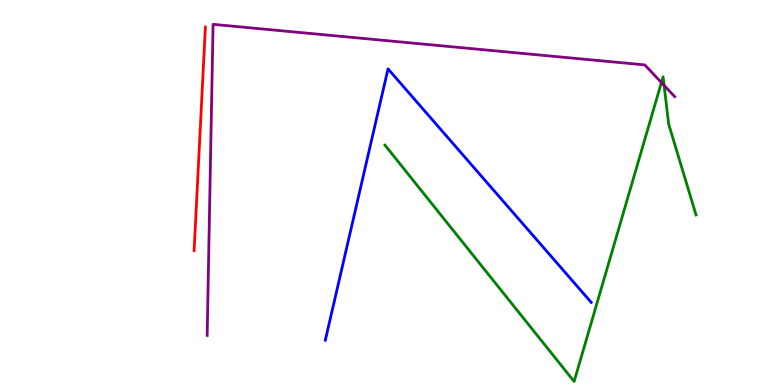[{'lines': ['blue', 'red'], 'intersections': []}, {'lines': ['green', 'red'], 'intersections': []}, {'lines': ['purple', 'red'], 'intersections': []}, {'lines': ['blue', 'green'], 'intersections': []}, {'lines': ['blue', 'purple'], 'intersections': []}, {'lines': ['green', 'purple'], 'intersections': [{'x': 8.53, 'y': 7.86}, {'x': 8.57, 'y': 7.78}]}]